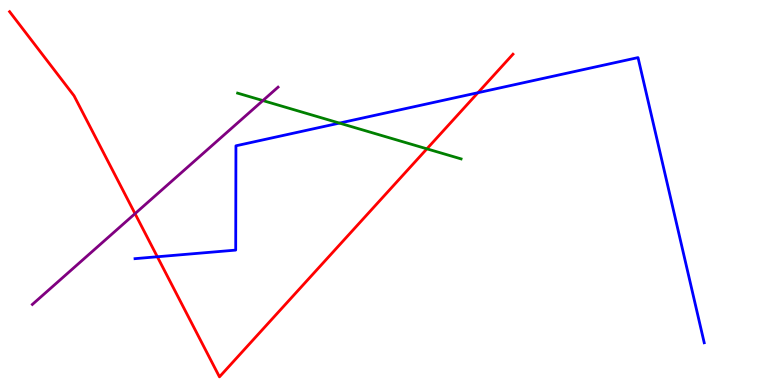[{'lines': ['blue', 'red'], 'intersections': [{'x': 2.03, 'y': 3.33}, {'x': 6.17, 'y': 7.59}]}, {'lines': ['green', 'red'], 'intersections': [{'x': 5.51, 'y': 6.13}]}, {'lines': ['purple', 'red'], 'intersections': [{'x': 1.74, 'y': 4.45}]}, {'lines': ['blue', 'green'], 'intersections': [{'x': 4.38, 'y': 6.8}]}, {'lines': ['blue', 'purple'], 'intersections': []}, {'lines': ['green', 'purple'], 'intersections': [{'x': 3.39, 'y': 7.39}]}]